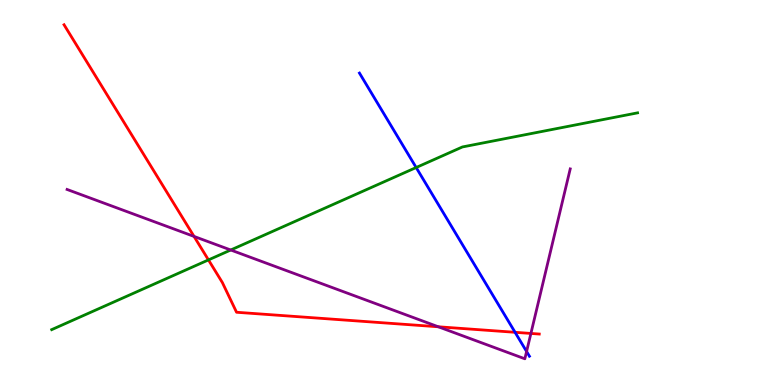[{'lines': ['blue', 'red'], 'intersections': [{'x': 6.65, 'y': 1.37}]}, {'lines': ['green', 'red'], 'intersections': [{'x': 2.69, 'y': 3.25}]}, {'lines': ['purple', 'red'], 'intersections': [{'x': 2.5, 'y': 3.86}, {'x': 5.66, 'y': 1.51}, {'x': 6.85, 'y': 1.34}]}, {'lines': ['blue', 'green'], 'intersections': [{'x': 5.37, 'y': 5.65}]}, {'lines': ['blue', 'purple'], 'intersections': [{'x': 6.79, 'y': 0.87}]}, {'lines': ['green', 'purple'], 'intersections': [{'x': 2.98, 'y': 3.51}]}]